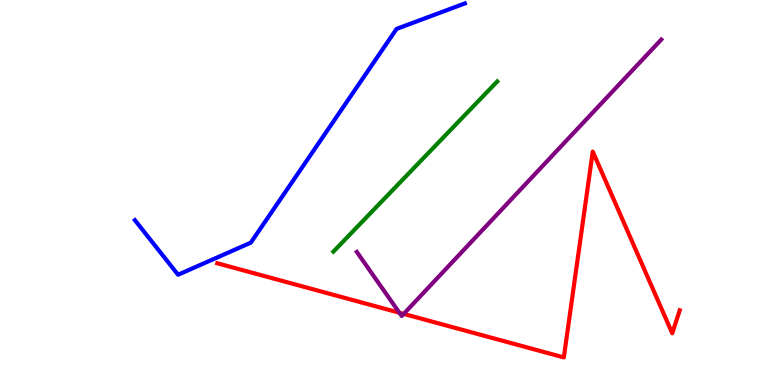[{'lines': ['blue', 'red'], 'intersections': []}, {'lines': ['green', 'red'], 'intersections': []}, {'lines': ['purple', 'red'], 'intersections': [{'x': 5.15, 'y': 1.88}, {'x': 5.21, 'y': 1.85}]}, {'lines': ['blue', 'green'], 'intersections': []}, {'lines': ['blue', 'purple'], 'intersections': []}, {'lines': ['green', 'purple'], 'intersections': []}]